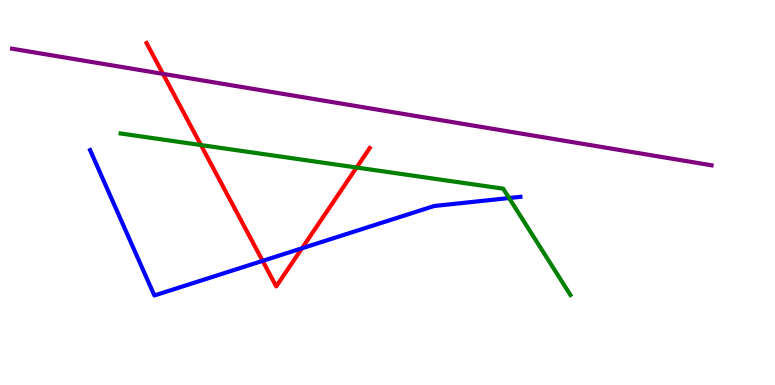[{'lines': ['blue', 'red'], 'intersections': [{'x': 3.39, 'y': 3.22}, {'x': 3.9, 'y': 3.55}]}, {'lines': ['green', 'red'], 'intersections': [{'x': 2.59, 'y': 6.23}, {'x': 4.6, 'y': 5.65}]}, {'lines': ['purple', 'red'], 'intersections': [{'x': 2.1, 'y': 8.08}]}, {'lines': ['blue', 'green'], 'intersections': [{'x': 6.57, 'y': 4.86}]}, {'lines': ['blue', 'purple'], 'intersections': []}, {'lines': ['green', 'purple'], 'intersections': []}]